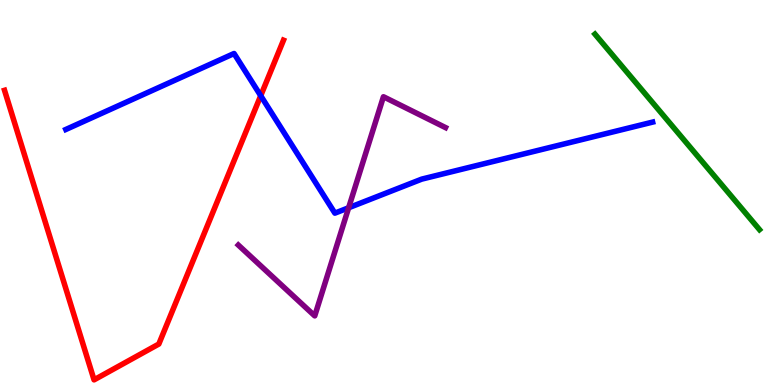[{'lines': ['blue', 'red'], 'intersections': [{'x': 3.36, 'y': 7.51}]}, {'lines': ['green', 'red'], 'intersections': []}, {'lines': ['purple', 'red'], 'intersections': []}, {'lines': ['blue', 'green'], 'intersections': []}, {'lines': ['blue', 'purple'], 'intersections': [{'x': 4.5, 'y': 4.6}]}, {'lines': ['green', 'purple'], 'intersections': []}]